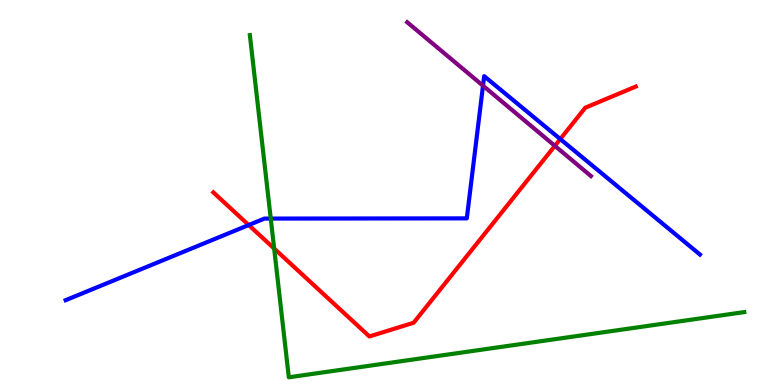[{'lines': ['blue', 'red'], 'intersections': [{'x': 3.21, 'y': 4.15}, {'x': 7.23, 'y': 6.39}]}, {'lines': ['green', 'red'], 'intersections': [{'x': 3.54, 'y': 3.54}]}, {'lines': ['purple', 'red'], 'intersections': [{'x': 7.16, 'y': 6.21}]}, {'lines': ['blue', 'green'], 'intersections': [{'x': 3.49, 'y': 4.32}]}, {'lines': ['blue', 'purple'], 'intersections': [{'x': 6.23, 'y': 7.77}]}, {'lines': ['green', 'purple'], 'intersections': []}]